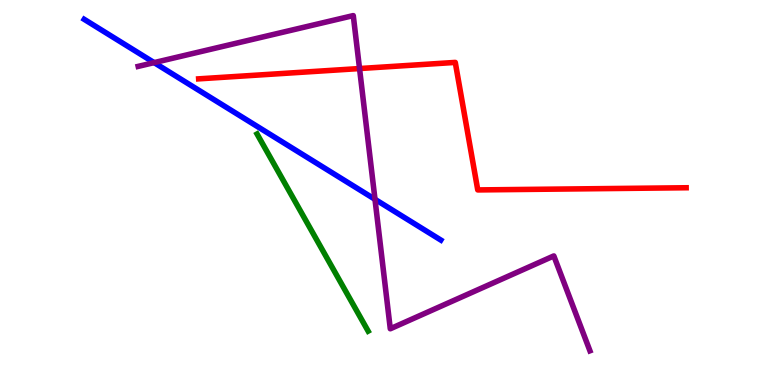[{'lines': ['blue', 'red'], 'intersections': []}, {'lines': ['green', 'red'], 'intersections': []}, {'lines': ['purple', 'red'], 'intersections': [{'x': 4.64, 'y': 8.22}]}, {'lines': ['blue', 'green'], 'intersections': []}, {'lines': ['blue', 'purple'], 'intersections': [{'x': 1.99, 'y': 8.37}, {'x': 4.84, 'y': 4.82}]}, {'lines': ['green', 'purple'], 'intersections': []}]